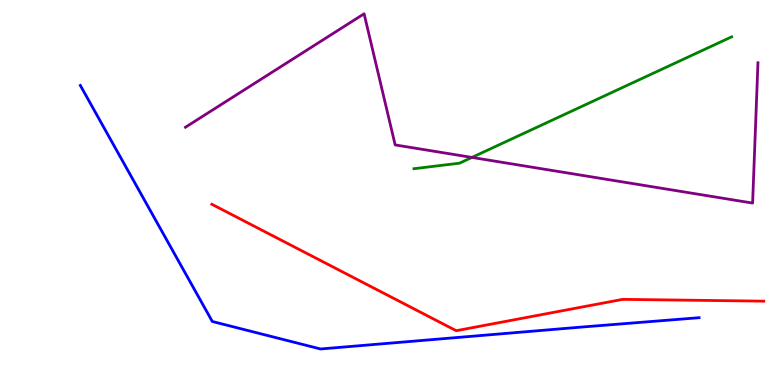[{'lines': ['blue', 'red'], 'intersections': []}, {'lines': ['green', 'red'], 'intersections': []}, {'lines': ['purple', 'red'], 'intersections': []}, {'lines': ['blue', 'green'], 'intersections': []}, {'lines': ['blue', 'purple'], 'intersections': []}, {'lines': ['green', 'purple'], 'intersections': [{'x': 6.09, 'y': 5.91}]}]